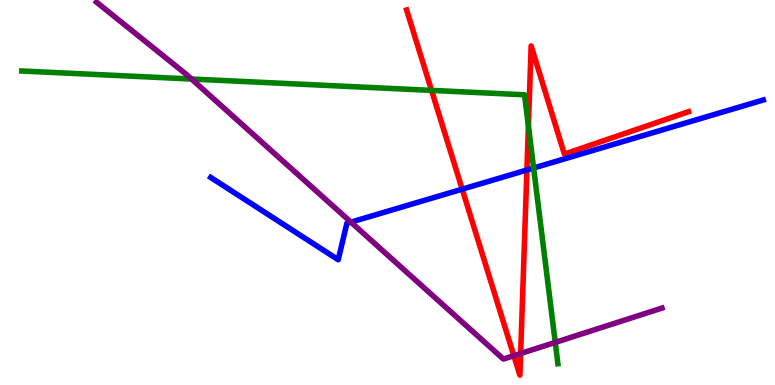[{'lines': ['blue', 'red'], 'intersections': [{'x': 5.96, 'y': 5.09}, {'x': 6.8, 'y': 5.58}]}, {'lines': ['green', 'red'], 'intersections': [{'x': 5.57, 'y': 7.65}, {'x': 6.82, 'y': 6.73}]}, {'lines': ['purple', 'red'], 'intersections': [{'x': 6.63, 'y': 0.761}, {'x': 6.72, 'y': 0.818}]}, {'lines': ['blue', 'green'], 'intersections': [{'x': 6.89, 'y': 5.64}]}, {'lines': ['blue', 'purple'], 'intersections': [{'x': 4.53, 'y': 4.23}]}, {'lines': ['green', 'purple'], 'intersections': [{'x': 2.47, 'y': 7.95}, {'x': 7.16, 'y': 1.11}]}]